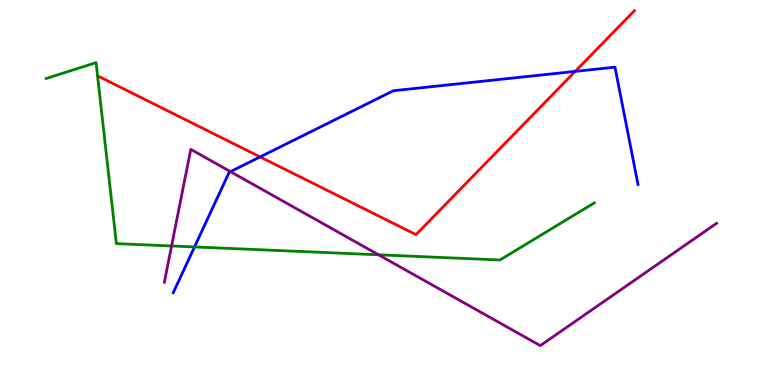[{'lines': ['blue', 'red'], 'intersections': [{'x': 3.36, 'y': 5.92}, {'x': 7.42, 'y': 8.15}]}, {'lines': ['green', 'red'], 'intersections': [{'x': 1.26, 'y': 8.03}]}, {'lines': ['purple', 'red'], 'intersections': []}, {'lines': ['blue', 'green'], 'intersections': [{'x': 2.51, 'y': 3.59}]}, {'lines': ['blue', 'purple'], 'intersections': [{'x': 2.97, 'y': 5.54}]}, {'lines': ['green', 'purple'], 'intersections': [{'x': 2.21, 'y': 3.61}, {'x': 4.88, 'y': 3.38}]}]